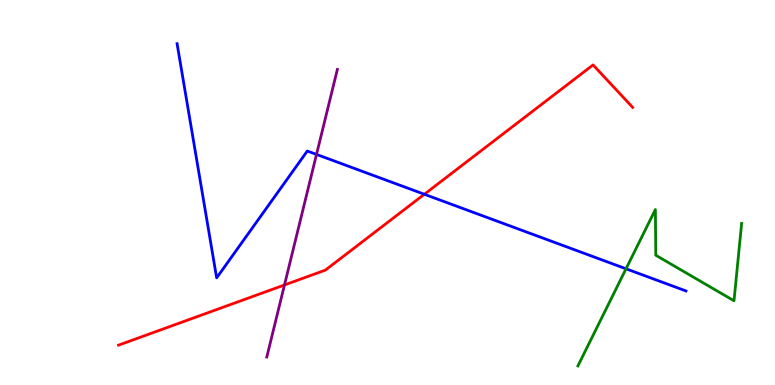[{'lines': ['blue', 'red'], 'intersections': [{'x': 5.48, 'y': 4.95}]}, {'lines': ['green', 'red'], 'intersections': []}, {'lines': ['purple', 'red'], 'intersections': [{'x': 3.67, 'y': 2.6}]}, {'lines': ['blue', 'green'], 'intersections': [{'x': 8.08, 'y': 3.02}]}, {'lines': ['blue', 'purple'], 'intersections': [{'x': 4.08, 'y': 5.99}]}, {'lines': ['green', 'purple'], 'intersections': []}]